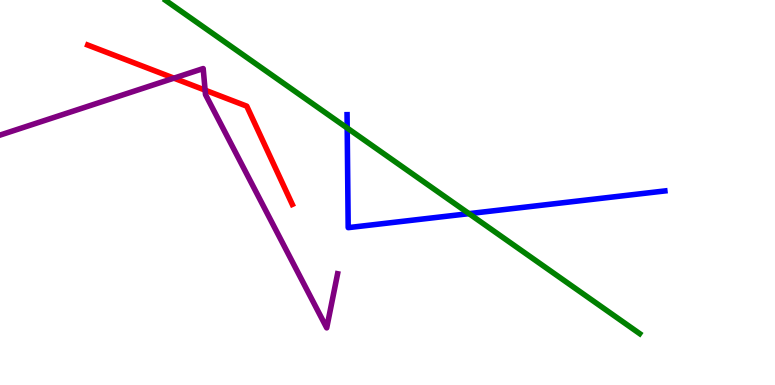[{'lines': ['blue', 'red'], 'intersections': []}, {'lines': ['green', 'red'], 'intersections': []}, {'lines': ['purple', 'red'], 'intersections': [{'x': 2.24, 'y': 7.97}, {'x': 2.65, 'y': 7.66}]}, {'lines': ['blue', 'green'], 'intersections': [{'x': 4.48, 'y': 6.67}, {'x': 6.05, 'y': 4.45}]}, {'lines': ['blue', 'purple'], 'intersections': []}, {'lines': ['green', 'purple'], 'intersections': []}]